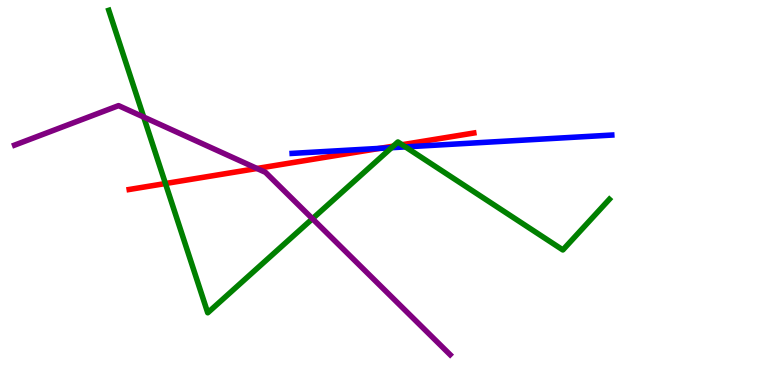[{'lines': ['blue', 'red'], 'intersections': [{'x': 4.9, 'y': 6.15}]}, {'lines': ['green', 'red'], 'intersections': [{'x': 2.13, 'y': 5.23}, {'x': 5.07, 'y': 6.2}, {'x': 5.19, 'y': 6.24}]}, {'lines': ['purple', 'red'], 'intersections': [{'x': 3.32, 'y': 5.62}]}, {'lines': ['blue', 'green'], 'intersections': [{'x': 5.05, 'y': 6.16}, {'x': 5.23, 'y': 6.18}]}, {'lines': ['blue', 'purple'], 'intersections': []}, {'lines': ['green', 'purple'], 'intersections': [{'x': 1.85, 'y': 6.96}, {'x': 4.03, 'y': 4.32}]}]